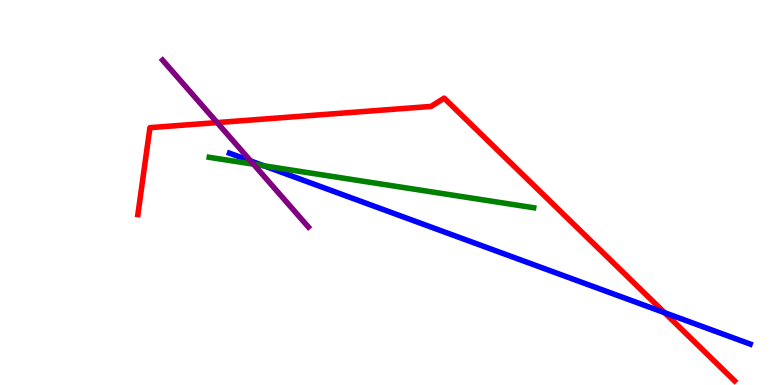[{'lines': ['blue', 'red'], 'intersections': [{'x': 8.57, 'y': 1.88}]}, {'lines': ['green', 'red'], 'intersections': []}, {'lines': ['purple', 'red'], 'intersections': [{'x': 2.8, 'y': 6.82}]}, {'lines': ['blue', 'green'], 'intersections': [{'x': 3.41, 'y': 5.69}]}, {'lines': ['blue', 'purple'], 'intersections': [{'x': 3.23, 'y': 5.82}]}, {'lines': ['green', 'purple'], 'intersections': [{'x': 3.27, 'y': 5.74}]}]